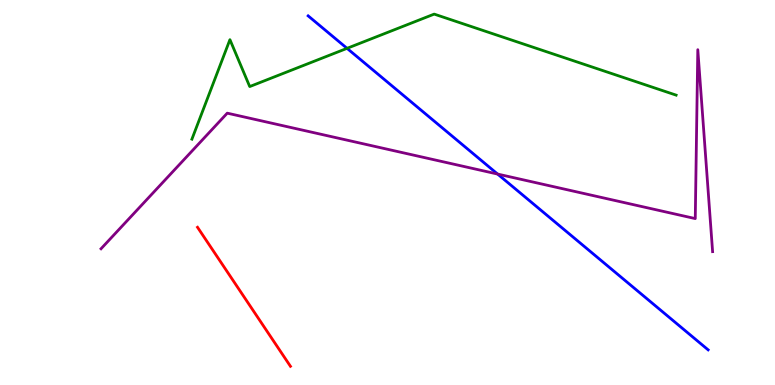[{'lines': ['blue', 'red'], 'intersections': []}, {'lines': ['green', 'red'], 'intersections': []}, {'lines': ['purple', 'red'], 'intersections': []}, {'lines': ['blue', 'green'], 'intersections': [{'x': 4.48, 'y': 8.74}]}, {'lines': ['blue', 'purple'], 'intersections': [{'x': 6.42, 'y': 5.48}]}, {'lines': ['green', 'purple'], 'intersections': []}]